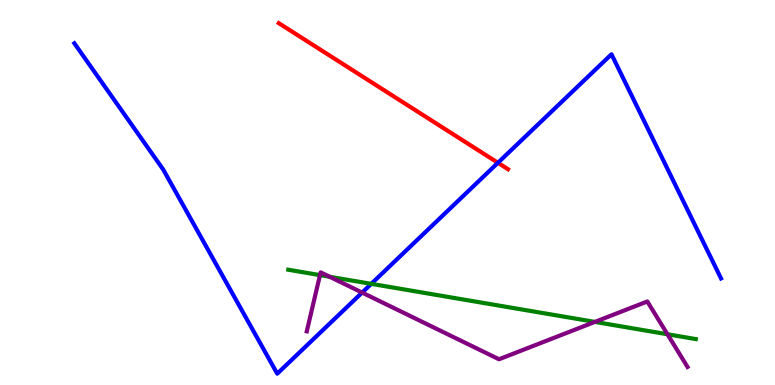[{'lines': ['blue', 'red'], 'intersections': [{'x': 6.42, 'y': 5.77}]}, {'lines': ['green', 'red'], 'intersections': []}, {'lines': ['purple', 'red'], 'intersections': []}, {'lines': ['blue', 'green'], 'intersections': [{'x': 4.79, 'y': 2.63}]}, {'lines': ['blue', 'purple'], 'intersections': [{'x': 4.67, 'y': 2.4}]}, {'lines': ['green', 'purple'], 'intersections': [{'x': 4.13, 'y': 2.85}, {'x': 4.25, 'y': 2.81}, {'x': 7.68, 'y': 1.64}, {'x': 8.61, 'y': 1.32}]}]